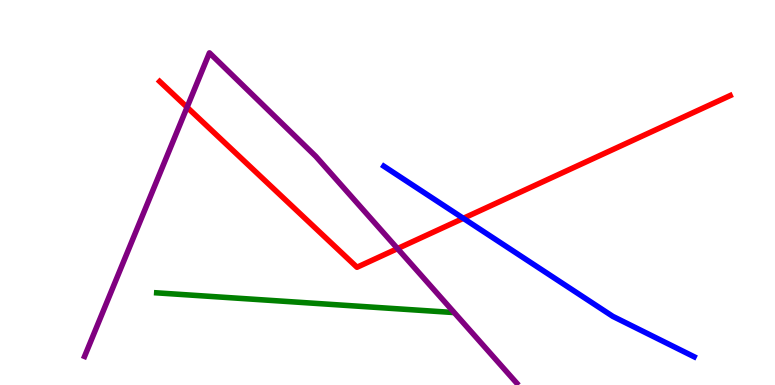[{'lines': ['blue', 'red'], 'intersections': [{'x': 5.98, 'y': 4.33}]}, {'lines': ['green', 'red'], 'intersections': []}, {'lines': ['purple', 'red'], 'intersections': [{'x': 2.41, 'y': 7.21}, {'x': 5.13, 'y': 3.54}]}, {'lines': ['blue', 'green'], 'intersections': []}, {'lines': ['blue', 'purple'], 'intersections': []}, {'lines': ['green', 'purple'], 'intersections': []}]